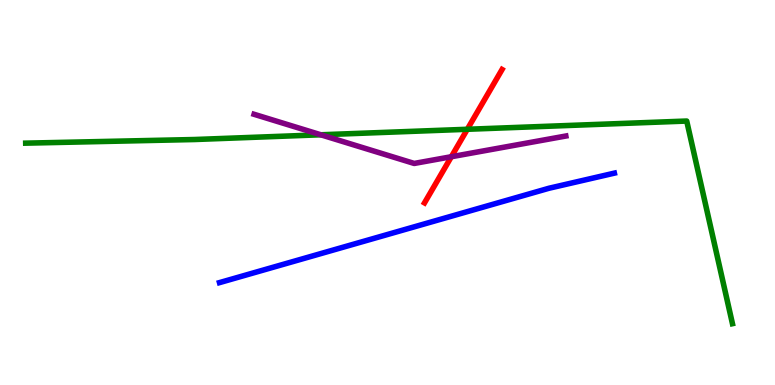[{'lines': ['blue', 'red'], 'intersections': []}, {'lines': ['green', 'red'], 'intersections': [{'x': 6.03, 'y': 6.64}]}, {'lines': ['purple', 'red'], 'intersections': [{'x': 5.82, 'y': 5.93}]}, {'lines': ['blue', 'green'], 'intersections': []}, {'lines': ['blue', 'purple'], 'intersections': []}, {'lines': ['green', 'purple'], 'intersections': [{'x': 4.14, 'y': 6.5}]}]